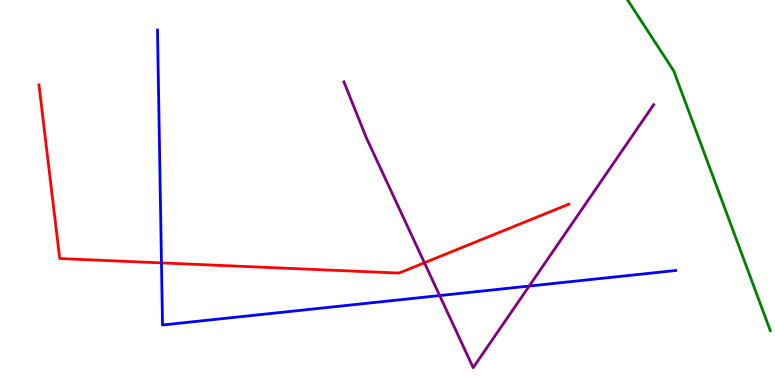[{'lines': ['blue', 'red'], 'intersections': [{'x': 2.08, 'y': 3.17}]}, {'lines': ['green', 'red'], 'intersections': []}, {'lines': ['purple', 'red'], 'intersections': [{'x': 5.48, 'y': 3.17}]}, {'lines': ['blue', 'green'], 'intersections': []}, {'lines': ['blue', 'purple'], 'intersections': [{'x': 5.67, 'y': 2.32}, {'x': 6.83, 'y': 2.57}]}, {'lines': ['green', 'purple'], 'intersections': []}]